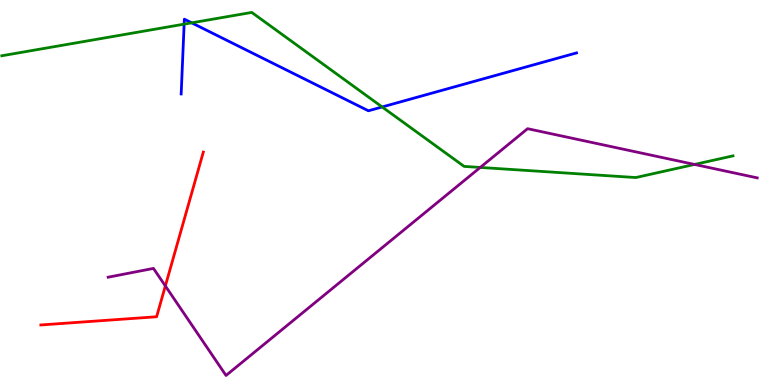[{'lines': ['blue', 'red'], 'intersections': []}, {'lines': ['green', 'red'], 'intersections': []}, {'lines': ['purple', 'red'], 'intersections': [{'x': 2.13, 'y': 2.57}]}, {'lines': ['blue', 'green'], 'intersections': [{'x': 2.38, 'y': 9.37}, {'x': 2.47, 'y': 9.41}, {'x': 4.93, 'y': 7.22}]}, {'lines': ['blue', 'purple'], 'intersections': []}, {'lines': ['green', 'purple'], 'intersections': [{'x': 6.2, 'y': 5.65}, {'x': 8.96, 'y': 5.73}]}]